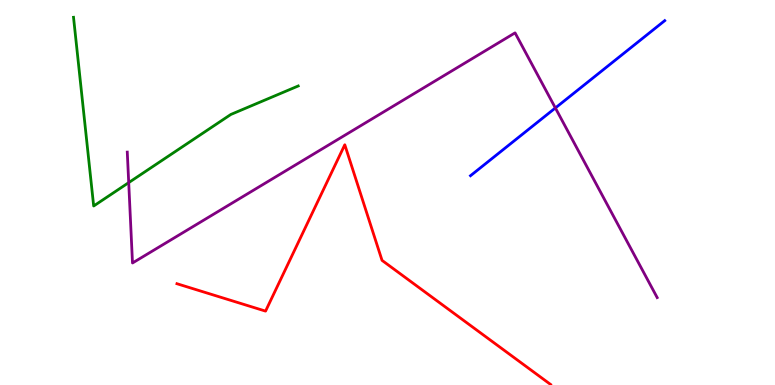[{'lines': ['blue', 'red'], 'intersections': []}, {'lines': ['green', 'red'], 'intersections': []}, {'lines': ['purple', 'red'], 'intersections': []}, {'lines': ['blue', 'green'], 'intersections': []}, {'lines': ['blue', 'purple'], 'intersections': [{'x': 7.17, 'y': 7.2}]}, {'lines': ['green', 'purple'], 'intersections': [{'x': 1.66, 'y': 5.26}]}]